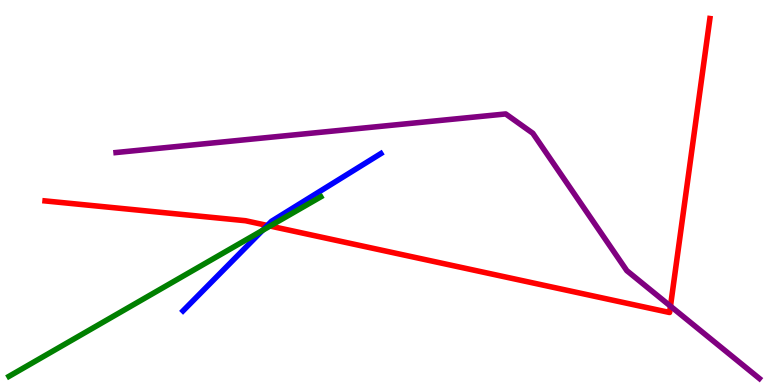[{'lines': ['blue', 'red'], 'intersections': [{'x': 3.45, 'y': 4.14}]}, {'lines': ['green', 'red'], 'intersections': [{'x': 3.48, 'y': 4.13}]}, {'lines': ['purple', 'red'], 'intersections': [{'x': 8.65, 'y': 2.05}]}, {'lines': ['blue', 'green'], 'intersections': [{'x': 3.39, 'y': 4.02}]}, {'lines': ['blue', 'purple'], 'intersections': []}, {'lines': ['green', 'purple'], 'intersections': []}]